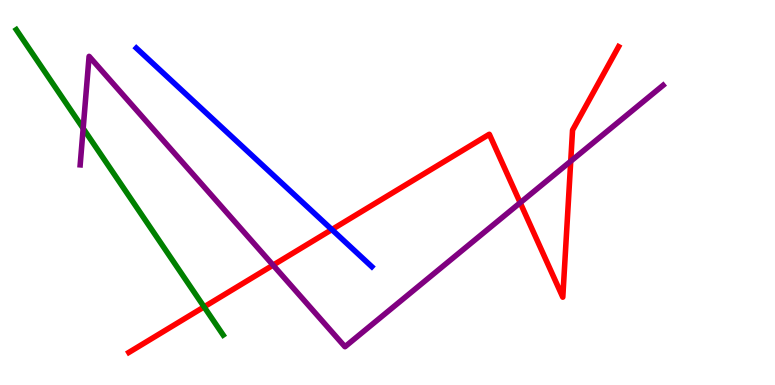[{'lines': ['blue', 'red'], 'intersections': [{'x': 4.28, 'y': 4.04}]}, {'lines': ['green', 'red'], 'intersections': [{'x': 2.63, 'y': 2.03}]}, {'lines': ['purple', 'red'], 'intersections': [{'x': 3.52, 'y': 3.11}, {'x': 6.71, 'y': 4.73}, {'x': 7.36, 'y': 5.81}]}, {'lines': ['blue', 'green'], 'intersections': []}, {'lines': ['blue', 'purple'], 'intersections': []}, {'lines': ['green', 'purple'], 'intersections': [{'x': 1.07, 'y': 6.66}]}]